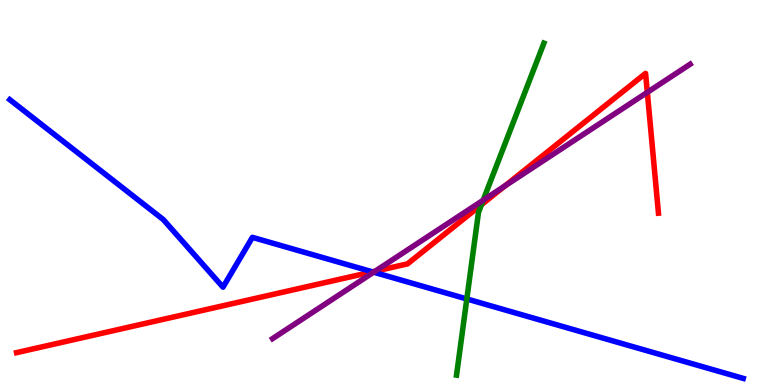[{'lines': ['blue', 'red'], 'intersections': [{'x': 4.81, 'y': 2.94}]}, {'lines': ['green', 'red'], 'intersections': [{'x': 6.21, 'y': 4.68}]}, {'lines': ['purple', 'red'], 'intersections': [{'x': 4.84, 'y': 2.96}, {'x': 6.51, 'y': 5.17}, {'x': 8.35, 'y': 7.6}]}, {'lines': ['blue', 'green'], 'intersections': [{'x': 6.02, 'y': 2.23}]}, {'lines': ['blue', 'purple'], 'intersections': [{'x': 4.82, 'y': 2.93}]}, {'lines': ['green', 'purple'], 'intersections': [{'x': 6.23, 'y': 4.8}]}]